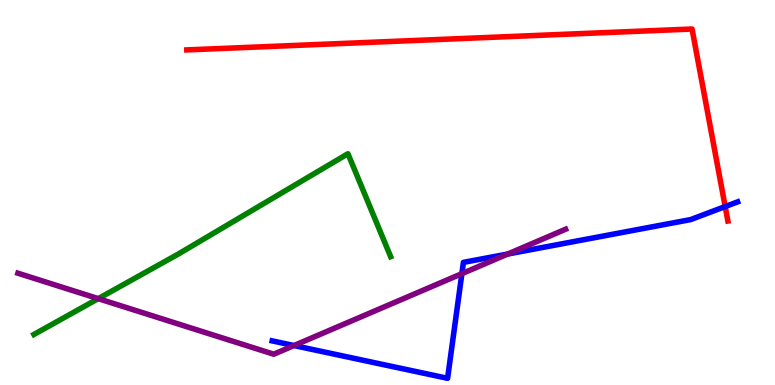[{'lines': ['blue', 'red'], 'intersections': [{'x': 9.36, 'y': 4.63}]}, {'lines': ['green', 'red'], 'intersections': []}, {'lines': ['purple', 'red'], 'intersections': []}, {'lines': ['blue', 'green'], 'intersections': []}, {'lines': ['blue', 'purple'], 'intersections': [{'x': 3.79, 'y': 1.03}, {'x': 5.96, 'y': 2.89}, {'x': 6.55, 'y': 3.4}]}, {'lines': ['green', 'purple'], 'intersections': [{'x': 1.27, 'y': 2.24}]}]